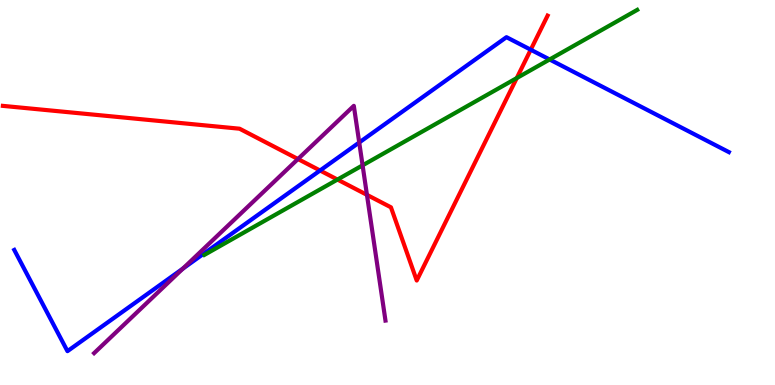[{'lines': ['blue', 'red'], 'intersections': [{'x': 4.13, 'y': 5.57}, {'x': 6.85, 'y': 8.71}]}, {'lines': ['green', 'red'], 'intersections': [{'x': 4.35, 'y': 5.34}, {'x': 6.67, 'y': 7.97}]}, {'lines': ['purple', 'red'], 'intersections': [{'x': 3.84, 'y': 5.87}, {'x': 4.73, 'y': 4.94}]}, {'lines': ['blue', 'green'], 'intersections': [{'x': 7.09, 'y': 8.46}]}, {'lines': ['blue', 'purple'], 'intersections': [{'x': 2.36, 'y': 3.02}, {'x': 4.64, 'y': 6.3}]}, {'lines': ['green', 'purple'], 'intersections': [{'x': 4.68, 'y': 5.71}]}]